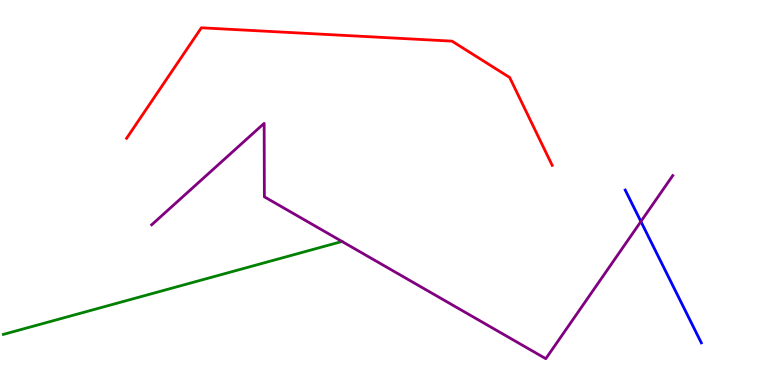[{'lines': ['blue', 'red'], 'intersections': []}, {'lines': ['green', 'red'], 'intersections': []}, {'lines': ['purple', 'red'], 'intersections': []}, {'lines': ['blue', 'green'], 'intersections': []}, {'lines': ['blue', 'purple'], 'intersections': [{'x': 8.27, 'y': 4.25}]}, {'lines': ['green', 'purple'], 'intersections': [{'x': 4.41, 'y': 3.73}]}]